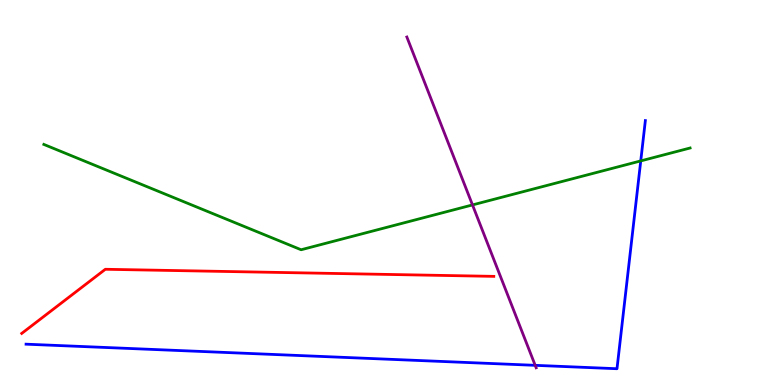[{'lines': ['blue', 'red'], 'intersections': []}, {'lines': ['green', 'red'], 'intersections': []}, {'lines': ['purple', 'red'], 'intersections': []}, {'lines': ['blue', 'green'], 'intersections': [{'x': 8.27, 'y': 5.82}]}, {'lines': ['blue', 'purple'], 'intersections': [{'x': 6.91, 'y': 0.511}]}, {'lines': ['green', 'purple'], 'intersections': [{'x': 6.1, 'y': 4.68}]}]